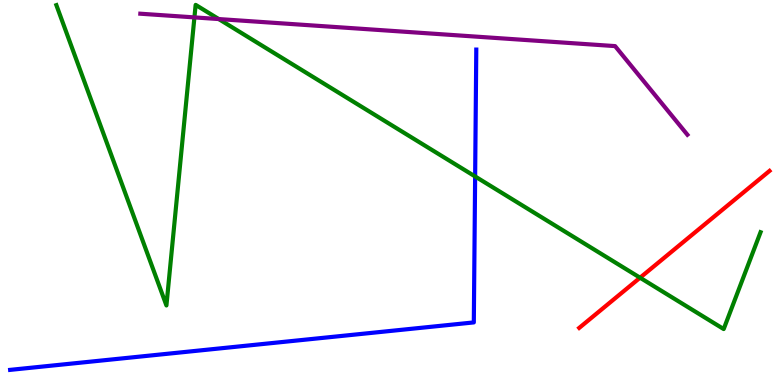[{'lines': ['blue', 'red'], 'intersections': []}, {'lines': ['green', 'red'], 'intersections': [{'x': 8.26, 'y': 2.79}]}, {'lines': ['purple', 'red'], 'intersections': []}, {'lines': ['blue', 'green'], 'intersections': [{'x': 6.13, 'y': 5.42}]}, {'lines': ['blue', 'purple'], 'intersections': []}, {'lines': ['green', 'purple'], 'intersections': [{'x': 2.51, 'y': 9.55}, {'x': 2.82, 'y': 9.5}]}]